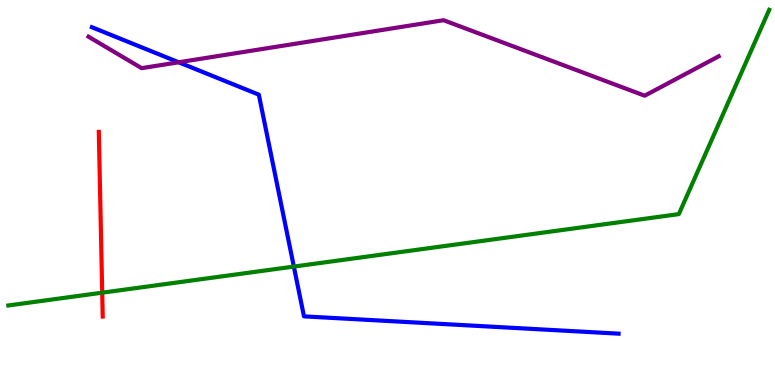[{'lines': ['blue', 'red'], 'intersections': []}, {'lines': ['green', 'red'], 'intersections': [{'x': 1.32, 'y': 2.4}]}, {'lines': ['purple', 'red'], 'intersections': []}, {'lines': ['blue', 'green'], 'intersections': [{'x': 3.79, 'y': 3.08}]}, {'lines': ['blue', 'purple'], 'intersections': [{'x': 2.31, 'y': 8.38}]}, {'lines': ['green', 'purple'], 'intersections': []}]